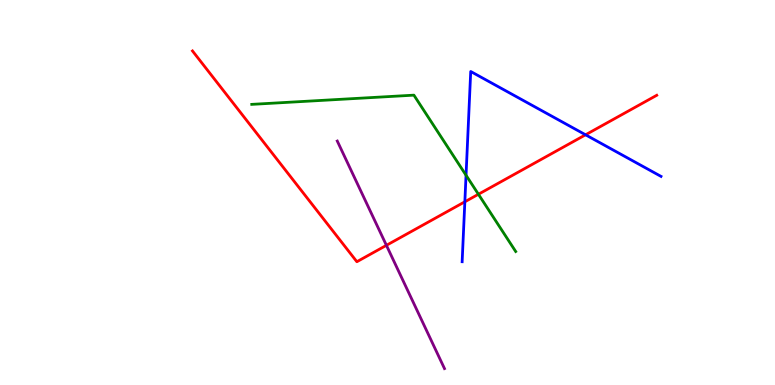[{'lines': ['blue', 'red'], 'intersections': [{'x': 6.0, 'y': 4.76}, {'x': 7.56, 'y': 6.5}]}, {'lines': ['green', 'red'], 'intersections': [{'x': 6.17, 'y': 4.95}]}, {'lines': ['purple', 'red'], 'intersections': [{'x': 4.99, 'y': 3.63}]}, {'lines': ['blue', 'green'], 'intersections': [{'x': 6.01, 'y': 5.45}]}, {'lines': ['blue', 'purple'], 'intersections': []}, {'lines': ['green', 'purple'], 'intersections': []}]